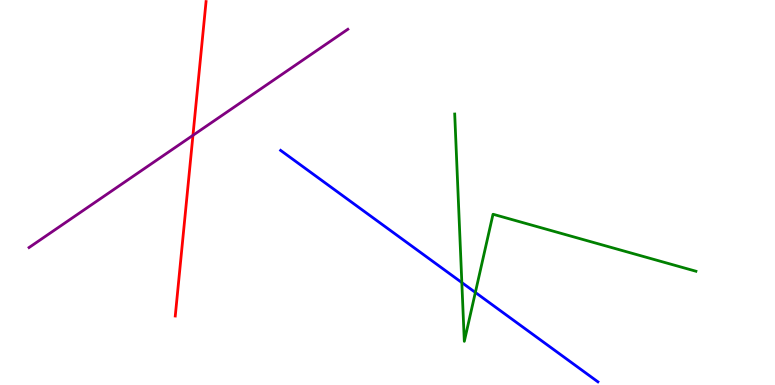[{'lines': ['blue', 'red'], 'intersections': []}, {'lines': ['green', 'red'], 'intersections': []}, {'lines': ['purple', 'red'], 'intersections': [{'x': 2.49, 'y': 6.49}]}, {'lines': ['blue', 'green'], 'intersections': [{'x': 5.96, 'y': 2.66}, {'x': 6.13, 'y': 2.4}]}, {'lines': ['blue', 'purple'], 'intersections': []}, {'lines': ['green', 'purple'], 'intersections': []}]